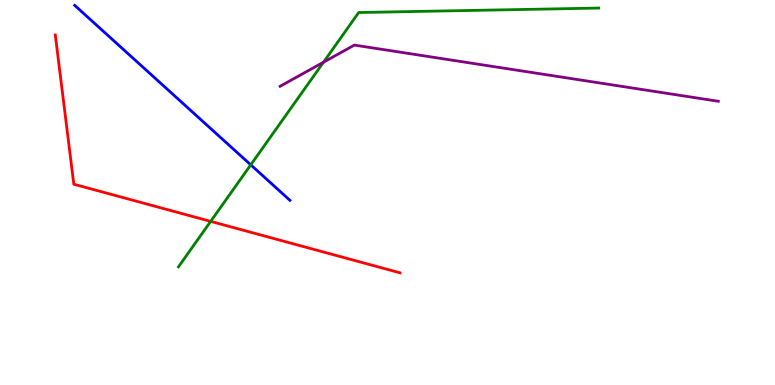[{'lines': ['blue', 'red'], 'intersections': []}, {'lines': ['green', 'red'], 'intersections': [{'x': 2.72, 'y': 4.25}]}, {'lines': ['purple', 'red'], 'intersections': []}, {'lines': ['blue', 'green'], 'intersections': [{'x': 3.24, 'y': 5.72}]}, {'lines': ['blue', 'purple'], 'intersections': []}, {'lines': ['green', 'purple'], 'intersections': [{'x': 4.17, 'y': 8.38}]}]